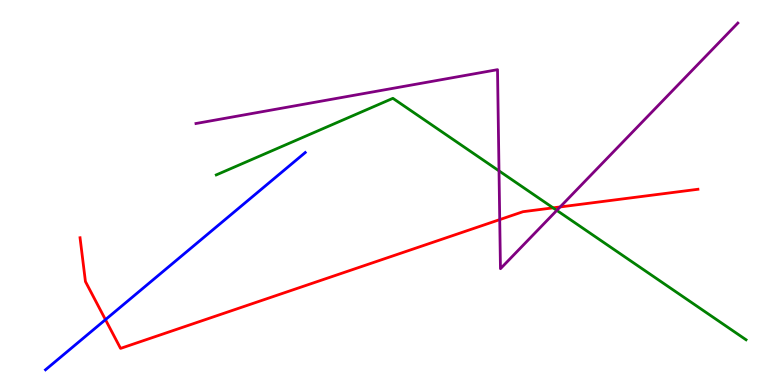[{'lines': ['blue', 'red'], 'intersections': [{'x': 1.36, 'y': 1.7}]}, {'lines': ['green', 'red'], 'intersections': [{'x': 7.14, 'y': 4.6}]}, {'lines': ['purple', 'red'], 'intersections': [{'x': 6.45, 'y': 4.3}, {'x': 7.23, 'y': 4.62}]}, {'lines': ['blue', 'green'], 'intersections': []}, {'lines': ['blue', 'purple'], 'intersections': []}, {'lines': ['green', 'purple'], 'intersections': [{'x': 6.44, 'y': 5.56}, {'x': 7.18, 'y': 4.54}]}]